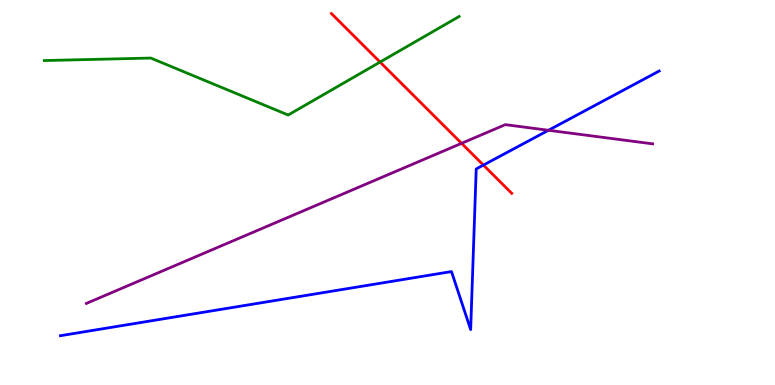[{'lines': ['blue', 'red'], 'intersections': [{'x': 6.24, 'y': 5.71}]}, {'lines': ['green', 'red'], 'intersections': [{'x': 4.9, 'y': 8.39}]}, {'lines': ['purple', 'red'], 'intersections': [{'x': 5.96, 'y': 6.28}]}, {'lines': ['blue', 'green'], 'intersections': []}, {'lines': ['blue', 'purple'], 'intersections': [{'x': 7.08, 'y': 6.62}]}, {'lines': ['green', 'purple'], 'intersections': []}]